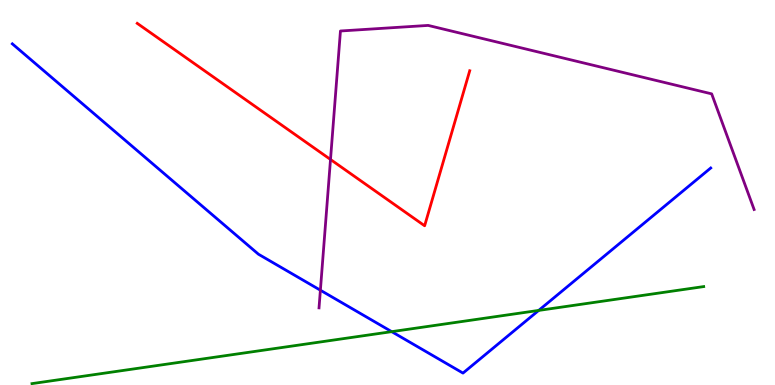[{'lines': ['blue', 'red'], 'intersections': []}, {'lines': ['green', 'red'], 'intersections': []}, {'lines': ['purple', 'red'], 'intersections': [{'x': 4.26, 'y': 5.86}]}, {'lines': ['blue', 'green'], 'intersections': [{'x': 5.05, 'y': 1.39}, {'x': 6.95, 'y': 1.94}]}, {'lines': ['blue', 'purple'], 'intersections': [{'x': 4.13, 'y': 2.46}]}, {'lines': ['green', 'purple'], 'intersections': []}]